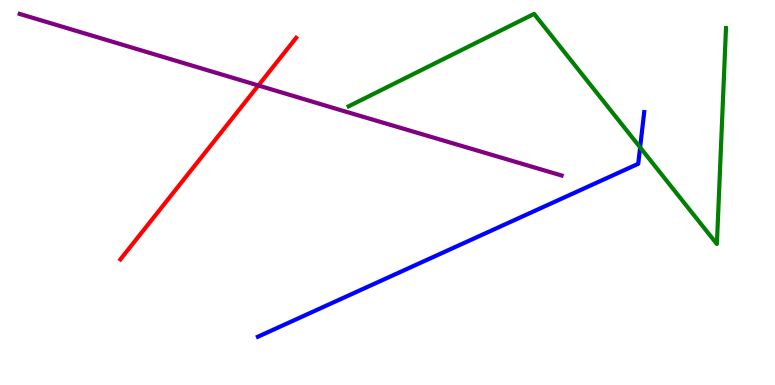[{'lines': ['blue', 'red'], 'intersections': []}, {'lines': ['green', 'red'], 'intersections': []}, {'lines': ['purple', 'red'], 'intersections': [{'x': 3.33, 'y': 7.78}]}, {'lines': ['blue', 'green'], 'intersections': [{'x': 8.26, 'y': 6.17}]}, {'lines': ['blue', 'purple'], 'intersections': []}, {'lines': ['green', 'purple'], 'intersections': []}]